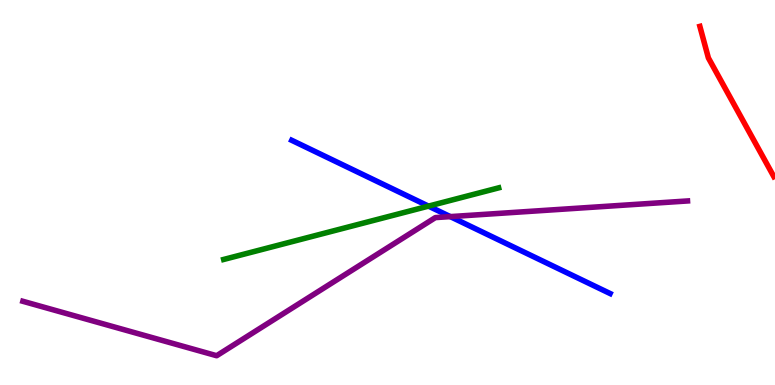[{'lines': ['blue', 'red'], 'intersections': []}, {'lines': ['green', 'red'], 'intersections': []}, {'lines': ['purple', 'red'], 'intersections': []}, {'lines': ['blue', 'green'], 'intersections': [{'x': 5.53, 'y': 4.65}]}, {'lines': ['blue', 'purple'], 'intersections': [{'x': 5.81, 'y': 4.37}]}, {'lines': ['green', 'purple'], 'intersections': []}]